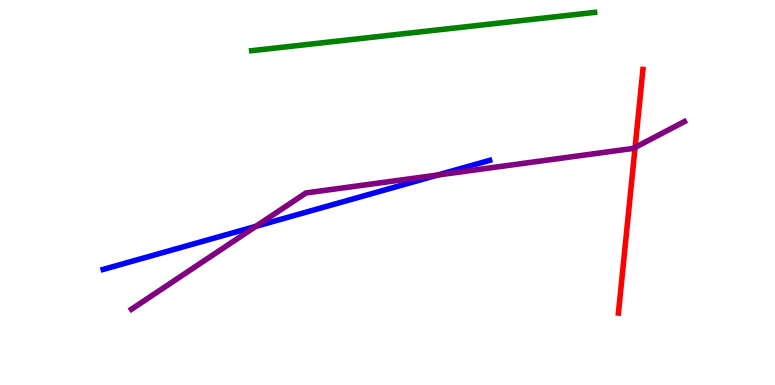[{'lines': ['blue', 'red'], 'intersections': []}, {'lines': ['green', 'red'], 'intersections': []}, {'lines': ['purple', 'red'], 'intersections': [{'x': 8.19, 'y': 6.17}]}, {'lines': ['blue', 'green'], 'intersections': []}, {'lines': ['blue', 'purple'], 'intersections': [{'x': 3.3, 'y': 4.12}, {'x': 5.65, 'y': 5.45}]}, {'lines': ['green', 'purple'], 'intersections': []}]